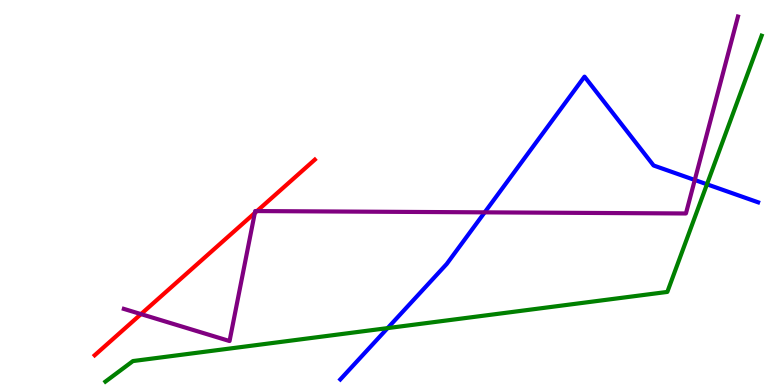[{'lines': ['blue', 'red'], 'intersections': []}, {'lines': ['green', 'red'], 'intersections': []}, {'lines': ['purple', 'red'], 'intersections': [{'x': 1.82, 'y': 1.84}, {'x': 3.29, 'y': 4.47}, {'x': 3.32, 'y': 4.52}]}, {'lines': ['blue', 'green'], 'intersections': [{'x': 5.0, 'y': 1.48}, {'x': 9.12, 'y': 5.21}]}, {'lines': ['blue', 'purple'], 'intersections': [{'x': 6.25, 'y': 4.48}, {'x': 8.96, 'y': 5.32}]}, {'lines': ['green', 'purple'], 'intersections': []}]